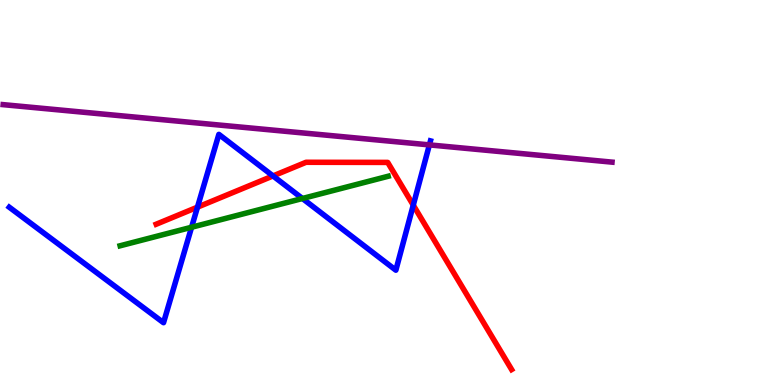[{'lines': ['blue', 'red'], 'intersections': [{'x': 2.55, 'y': 4.62}, {'x': 3.52, 'y': 5.43}, {'x': 5.33, 'y': 4.67}]}, {'lines': ['green', 'red'], 'intersections': []}, {'lines': ['purple', 'red'], 'intersections': []}, {'lines': ['blue', 'green'], 'intersections': [{'x': 2.47, 'y': 4.1}, {'x': 3.9, 'y': 4.84}]}, {'lines': ['blue', 'purple'], 'intersections': [{'x': 5.54, 'y': 6.24}]}, {'lines': ['green', 'purple'], 'intersections': []}]